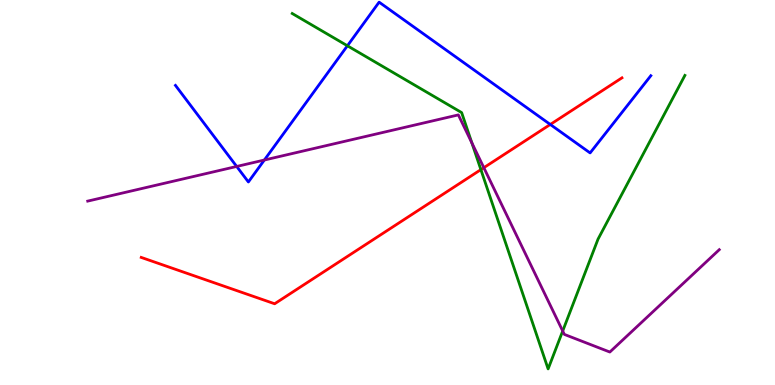[{'lines': ['blue', 'red'], 'intersections': [{'x': 7.1, 'y': 6.77}]}, {'lines': ['green', 'red'], 'intersections': [{'x': 6.2, 'y': 5.59}]}, {'lines': ['purple', 'red'], 'intersections': [{'x': 6.24, 'y': 5.64}]}, {'lines': ['blue', 'green'], 'intersections': [{'x': 4.48, 'y': 8.81}]}, {'lines': ['blue', 'purple'], 'intersections': [{'x': 3.05, 'y': 5.68}, {'x': 3.41, 'y': 5.84}]}, {'lines': ['green', 'purple'], 'intersections': [{'x': 6.09, 'y': 6.29}, {'x': 7.26, 'y': 1.4}]}]